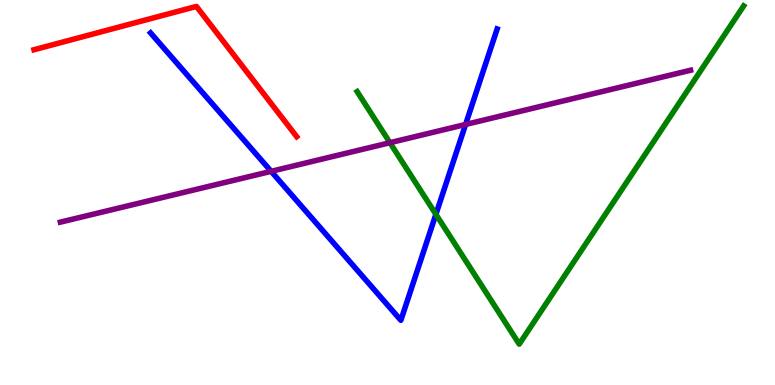[{'lines': ['blue', 'red'], 'intersections': []}, {'lines': ['green', 'red'], 'intersections': []}, {'lines': ['purple', 'red'], 'intersections': []}, {'lines': ['blue', 'green'], 'intersections': [{'x': 5.62, 'y': 4.43}]}, {'lines': ['blue', 'purple'], 'intersections': [{'x': 3.5, 'y': 5.55}, {'x': 6.01, 'y': 6.77}]}, {'lines': ['green', 'purple'], 'intersections': [{'x': 5.03, 'y': 6.29}]}]